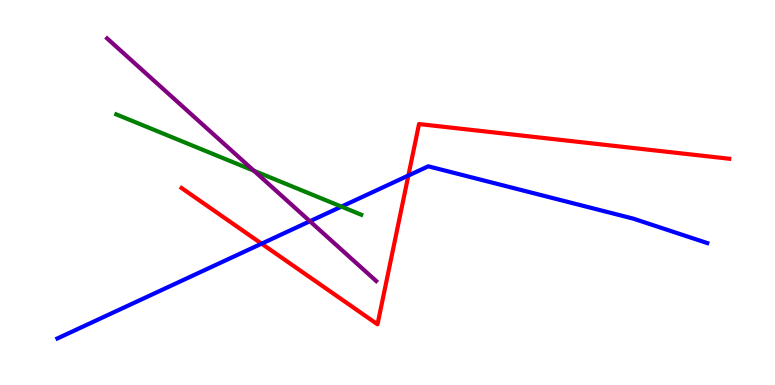[{'lines': ['blue', 'red'], 'intersections': [{'x': 3.38, 'y': 3.67}, {'x': 5.27, 'y': 5.44}]}, {'lines': ['green', 'red'], 'intersections': []}, {'lines': ['purple', 'red'], 'intersections': []}, {'lines': ['blue', 'green'], 'intersections': [{'x': 4.41, 'y': 4.63}]}, {'lines': ['blue', 'purple'], 'intersections': [{'x': 4.0, 'y': 4.25}]}, {'lines': ['green', 'purple'], 'intersections': [{'x': 3.28, 'y': 5.56}]}]